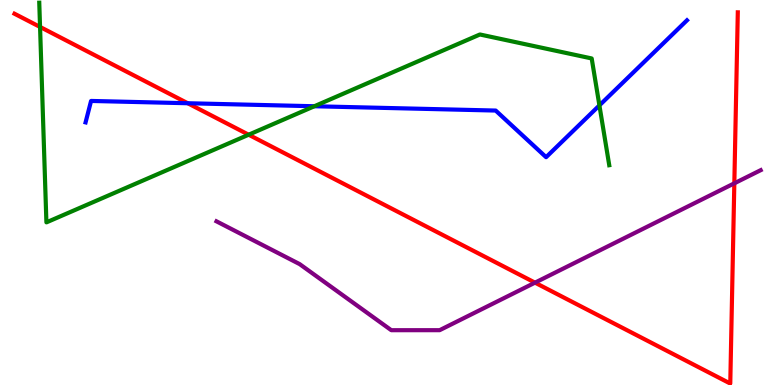[{'lines': ['blue', 'red'], 'intersections': [{'x': 2.42, 'y': 7.32}]}, {'lines': ['green', 'red'], 'intersections': [{'x': 0.517, 'y': 9.3}, {'x': 3.21, 'y': 6.5}]}, {'lines': ['purple', 'red'], 'intersections': [{'x': 6.9, 'y': 2.66}, {'x': 9.48, 'y': 5.24}]}, {'lines': ['blue', 'green'], 'intersections': [{'x': 4.06, 'y': 7.24}, {'x': 7.73, 'y': 7.26}]}, {'lines': ['blue', 'purple'], 'intersections': []}, {'lines': ['green', 'purple'], 'intersections': []}]